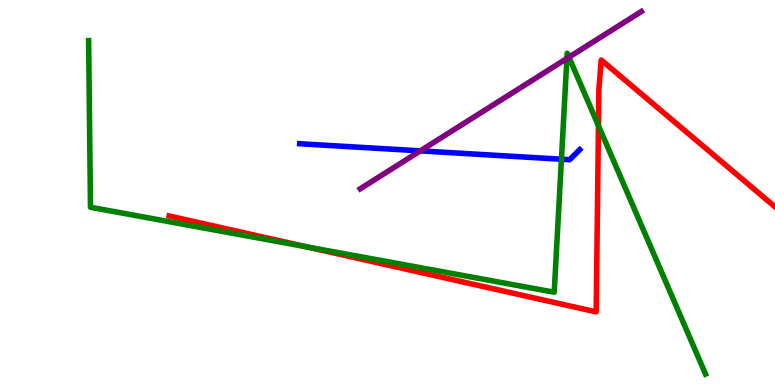[{'lines': ['blue', 'red'], 'intersections': []}, {'lines': ['green', 'red'], 'intersections': [{'x': 3.96, 'y': 3.59}, {'x': 7.72, 'y': 6.74}]}, {'lines': ['purple', 'red'], 'intersections': []}, {'lines': ['blue', 'green'], 'intersections': [{'x': 7.24, 'y': 5.86}]}, {'lines': ['blue', 'purple'], 'intersections': [{'x': 5.42, 'y': 6.08}]}, {'lines': ['green', 'purple'], 'intersections': [{'x': 7.31, 'y': 8.48}, {'x': 7.34, 'y': 8.51}]}]